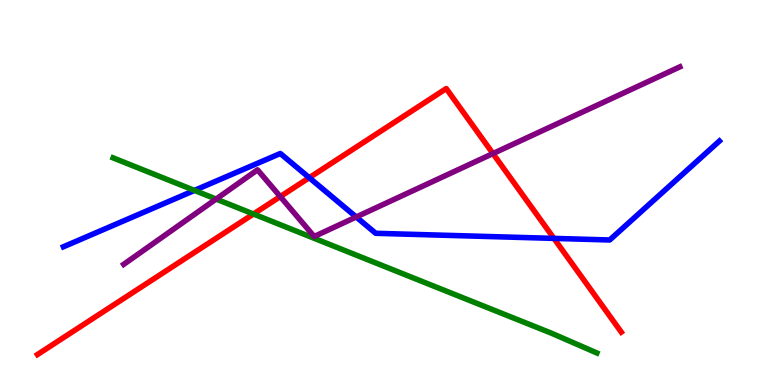[{'lines': ['blue', 'red'], 'intersections': [{'x': 3.99, 'y': 5.38}, {'x': 7.15, 'y': 3.81}]}, {'lines': ['green', 'red'], 'intersections': [{'x': 3.27, 'y': 4.44}]}, {'lines': ['purple', 'red'], 'intersections': [{'x': 3.62, 'y': 4.89}, {'x': 6.36, 'y': 6.01}]}, {'lines': ['blue', 'green'], 'intersections': [{'x': 2.51, 'y': 5.05}]}, {'lines': ['blue', 'purple'], 'intersections': [{'x': 4.6, 'y': 4.36}]}, {'lines': ['green', 'purple'], 'intersections': [{'x': 2.79, 'y': 4.83}]}]